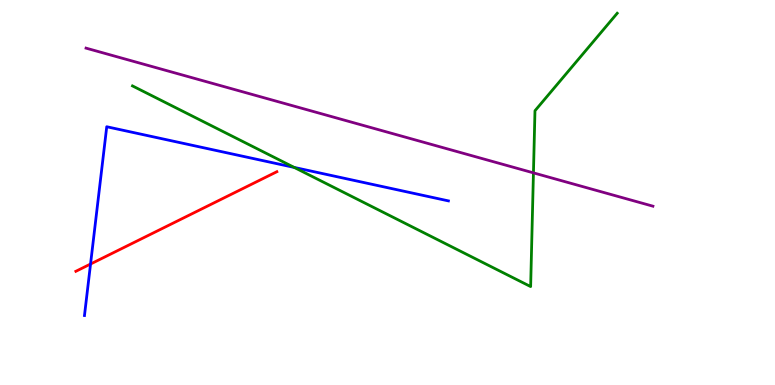[{'lines': ['blue', 'red'], 'intersections': [{'x': 1.17, 'y': 3.14}]}, {'lines': ['green', 'red'], 'intersections': []}, {'lines': ['purple', 'red'], 'intersections': []}, {'lines': ['blue', 'green'], 'intersections': [{'x': 3.8, 'y': 5.65}]}, {'lines': ['blue', 'purple'], 'intersections': []}, {'lines': ['green', 'purple'], 'intersections': [{'x': 6.88, 'y': 5.51}]}]